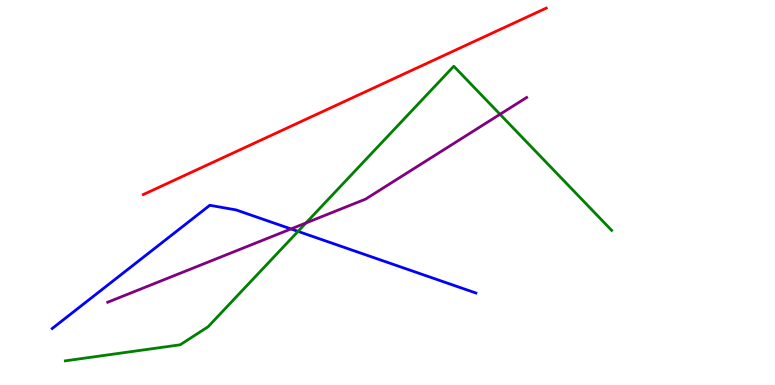[{'lines': ['blue', 'red'], 'intersections': []}, {'lines': ['green', 'red'], 'intersections': []}, {'lines': ['purple', 'red'], 'intersections': []}, {'lines': ['blue', 'green'], 'intersections': [{'x': 3.85, 'y': 3.99}]}, {'lines': ['blue', 'purple'], 'intersections': [{'x': 3.75, 'y': 4.05}]}, {'lines': ['green', 'purple'], 'intersections': [{'x': 3.95, 'y': 4.21}, {'x': 6.45, 'y': 7.03}]}]